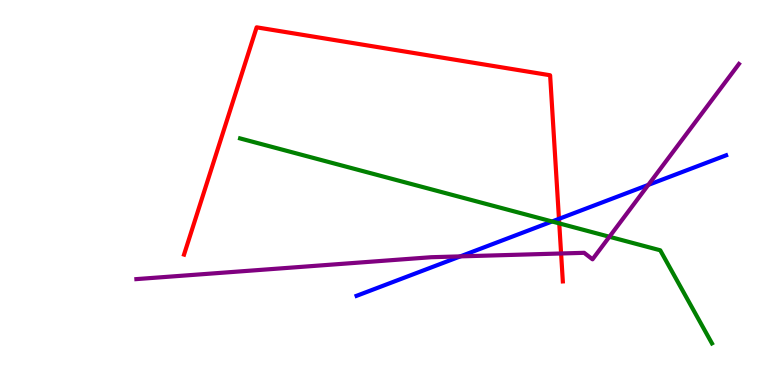[{'lines': ['blue', 'red'], 'intersections': [{'x': 7.21, 'y': 4.32}]}, {'lines': ['green', 'red'], 'intersections': [{'x': 7.22, 'y': 4.2}]}, {'lines': ['purple', 'red'], 'intersections': [{'x': 7.24, 'y': 3.42}]}, {'lines': ['blue', 'green'], 'intersections': [{'x': 7.12, 'y': 4.25}]}, {'lines': ['blue', 'purple'], 'intersections': [{'x': 5.94, 'y': 3.34}, {'x': 8.36, 'y': 5.2}]}, {'lines': ['green', 'purple'], 'intersections': [{'x': 7.86, 'y': 3.85}]}]